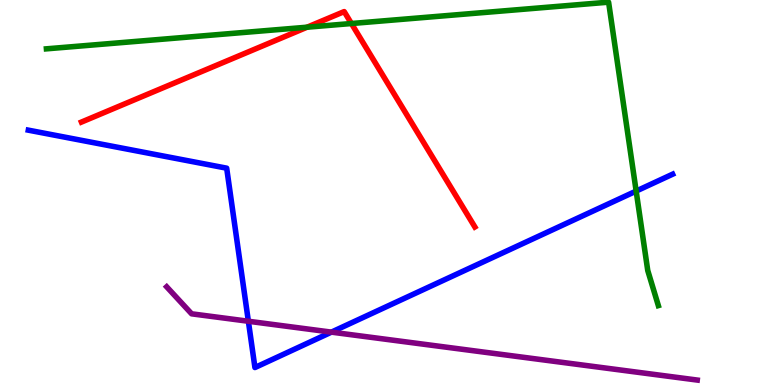[{'lines': ['blue', 'red'], 'intersections': []}, {'lines': ['green', 'red'], 'intersections': [{'x': 3.96, 'y': 9.29}, {'x': 4.53, 'y': 9.39}]}, {'lines': ['purple', 'red'], 'intersections': []}, {'lines': ['blue', 'green'], 'intersections': [{'x': 8.21, 'y': 5.04}]}, {'lines': ['blue', 'purple'], 'intersections': [{'x': 3.2, 'y': 1.66}, {'x': 4.28, 'y': 1.37}]}, {'lines': ['green', 'purple'], 'intersections': []}]